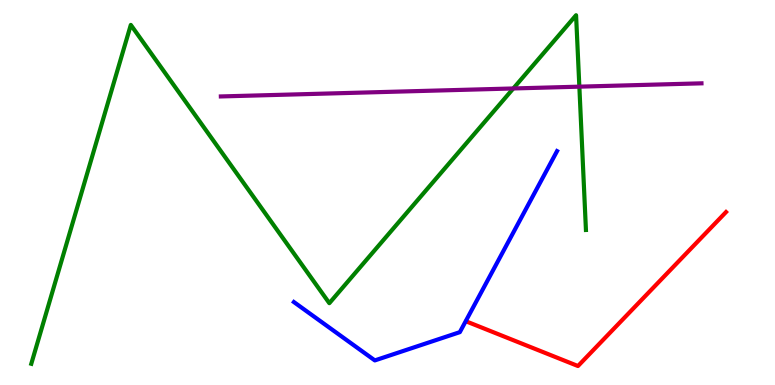[{'lines': ['blue', 'red'], 'intersections': []}, {'lines': ['green', 'red'], 'intersections': []}, {'lines': ['purple', 'red'], 'intersections': []}, {'lines': ['blue', 'green'], 'intersections': []}, {'lines': ['blue', 'purple'], 'intersections': []}, {'lines': ['green', 'purple'], 'intersections': [{'x': 6.62, 'y': 7.7}, {'x': 7.48, 'y': 7.75}]}]